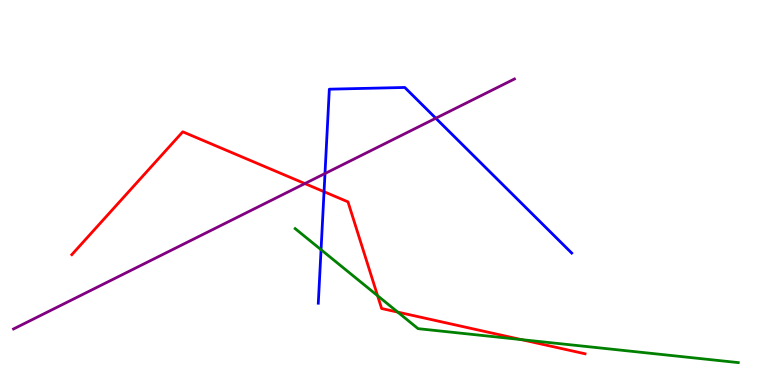[{'lines': ['blue', 'red'], 'intersections': [{'x': 4.18, 'y': 5.02}]}, {'lines': ['green', 'red'], 'intersections': [{'x': 4.87, 'y': 2.32}, {'x': 5.13, 'y': 1.89}, {'x': 6.73, 'y': 1.18}]}, {'lines': ['purple', 'red'], 'intersections': [{'x': 3.93, 'y': 5.23}]}, {'lines': ['blue', 'green'], 'intersections': [{'x': 4.14, 'y': 3.51}]}, {'lines': ['blue', 'purple'], 'intersections': [{'x': 4.19, 'y': 5.49}, {'x': 5.62, 'y': 6.93}]}, {'lines': ['green', 'purple'], 'intersections': []}]